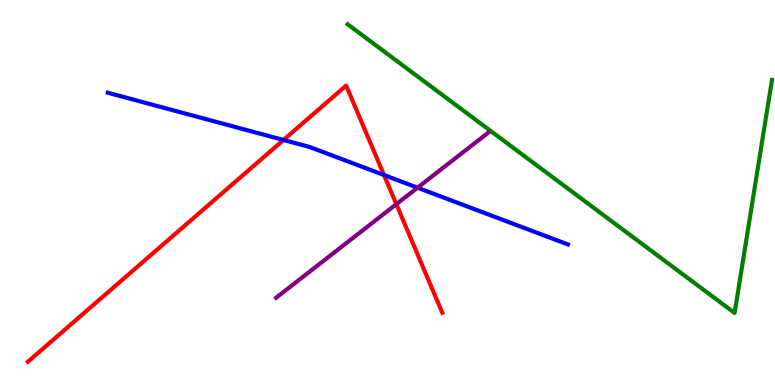[{'lines': ['blue', 'red'], 'intersections': [{'x': 3.66, 'y': 6.36}, {'x': 4.96, 'y': 5.45}]}, {'lines': ['green', 'red'], 'intersections': []}, {'lines': ['purple', 'red'], 'intersections': [{'x': 5.11, 'y': 4.7}]}, {'lines': ['blue', 'green'], 'intersections': []}, {'lines': ['blue', 'purple'], 'intersections': [{'x': 5.39, 'y': 5.12}]}, {'lines': ['green', 'purple'], 'intersections': []}]